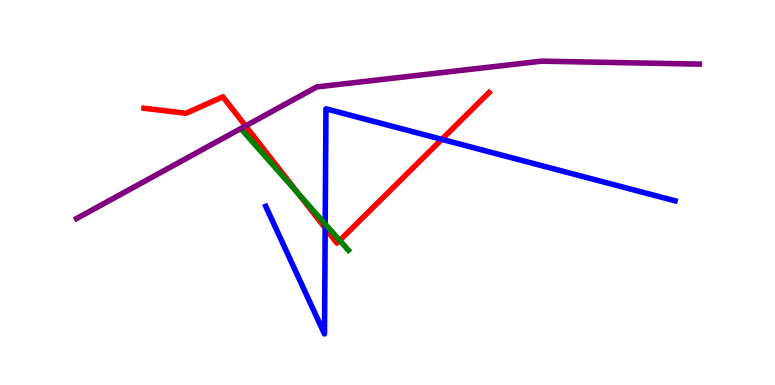[{'lines': ['blue', 'red'], 'intersections': [{'x': 4.2, 'y': 4.08}, {'x': 5.7, 'y': 6.38}]}, {'lines': ['green', 'red'], 'intersections': [{'x': 3.85, 'y': 4.96}, {'x': 4.38, 'y': 3.75}]}, {'lines': ['purple', 'red'], 'intersections': [{'x': 3.17, 'y': 6.73}]}, {'lines': ['blue', 'green'], 'intersections': [{'x': 4.2, 'y': 4.18}]}, {'lines': ['blue', 'purple'], 'intersections': []}, {'lines': ['green', 'purple'], 'intersections': []}]